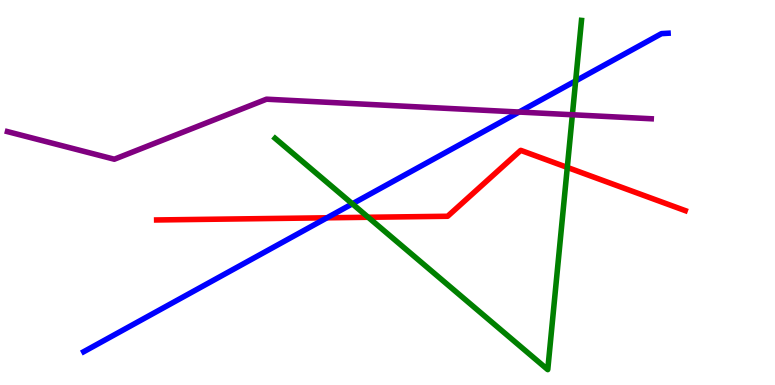[{'lines': ['blue', 'red'], 'intersections': [{'x': 4.22, 'y': 4.34}]}, {'lines': ['green', 'red'], 'intersections': [{'x': 4.75, 'y': 4.36}, {'x': 7.32, 'y': 5.65}]}, {'lines': ['purple', 'red'], 'intersections': []}, {'lines': ['blue', 'green'], 'intersections': [{'x': 4.55, 'y': 4.71}, {'x': 7.43, 'y': 7.9}]}, {'lines': ['blue', 'purple'], 'intersections': [{'x': 6.7, 'y': 7.09}]}, {'lines': ['green', 'purple'], 'intersections': [{'x': 7.39, 'y': 7.02}]}]